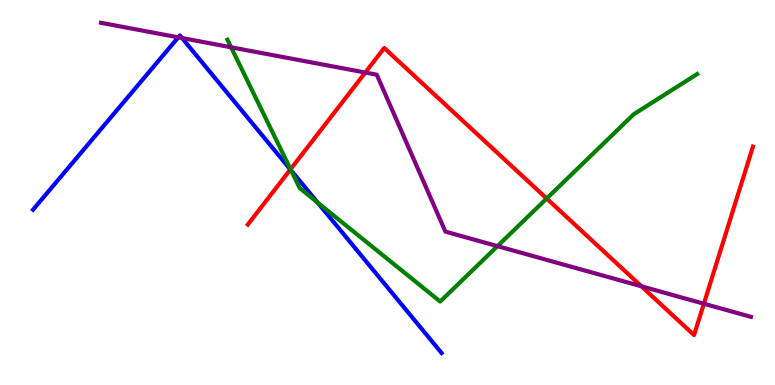[{'lines': ['blue', 'red'], 'intersections': [{'x': 3.75, 'y': 5.6}]}, {'lines': ['green', 'red'], 'intersections': [{'x': 3.75, 'y': 5.6}, {'x': 7.05, 'y': 4.84}]}, {'lines': ['purple', 'red'], 'intersections': [{'x': 4.71, 'y': 8.12}, {'x': 8.28, 'y': 2.56}, {'x': 9.08, 'y': 2.11}]}, {'lines': ['blue', 'green'], 'intersections': [{'x': 3.76, 'y': 5.57}, {'x': 4.1, 'y': 4.74}]}, {'lines': ['blue', 'purple'], 'intersections': [{'x': 2.3, 'y': 9.03}, {'x': 2.35, 'y': 9.01}]}, {'lines': ['green', 'purple'], 'intersections': [{'x': 2.98, 'y': 8.77}, {'x': 6.42, 'y': 3.61}]}]